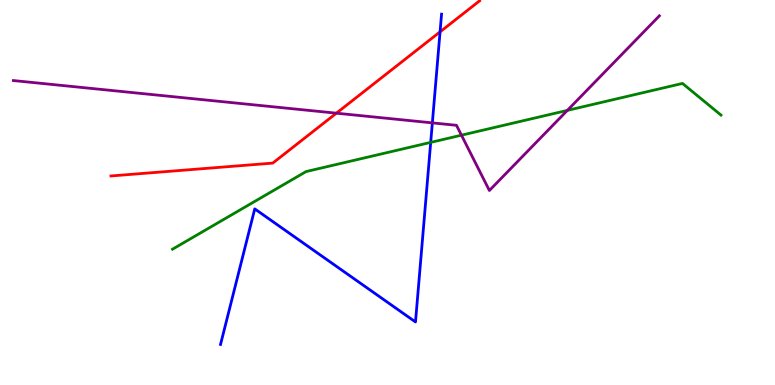[{'lines': ['blue', 'red'], 'intersections': [{'x': 5.68, 'y': 9.17}]}, {'lines': ['green', 'red'], 'intersections': []}, {'lines': ['purple', 'red'], 'intersections': [{'x': 4.34, 'y': 7.06}]}, {'lines': ['blue', 'green'], 'intersections': [{'x': 5.56, 'y': 6.3}]}, {'lines': ['blue', 'purple'], 'intersections': [{'x': 5.58, 'y': 6.81}]}, {'lines': ['green', 'purple'], 'intersections': [{'x': 5.95, 'y': 6.49}, {'x': 7.32, 'y': 7.13}]}]